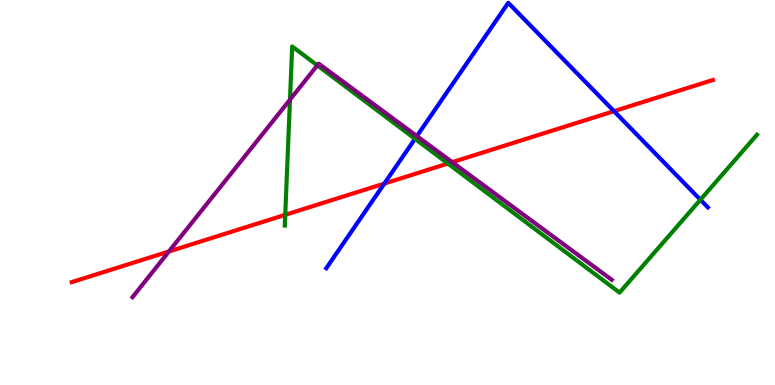[{'lines': ['blue', 'red'], 'intersections': [{'x': 4.96, 'y': 5.23}, {'x': 7.92, 'y': 7.11}]}, {'lines': ['green', 'red'], 'intersections': [{'x': 3.68, 'y': 4.42}, {'x': 5.78, 'y': 5.75}]}, {'lines': ['purple', 'red'], 'intersections': [{'x': 2.18, 'y': 3.47}, {'x': 5.84, 'y': 5.79}]}, {'lines': ['blue', 'green'], 'intersections': [{'x': 5.36, 'y': 6.39}, {'x': 9.04, 'y': 4.81}]}, {'lines': ['blue', 'purple'], 'intersections': [{'x': 5.38, 'y': 6.47}]}, {'lines': ['green', 'purple'], 'intersections': [{'x': 3.74, 'y': 7.41}, {'x': 4.09, 'y': 8.3}]}]